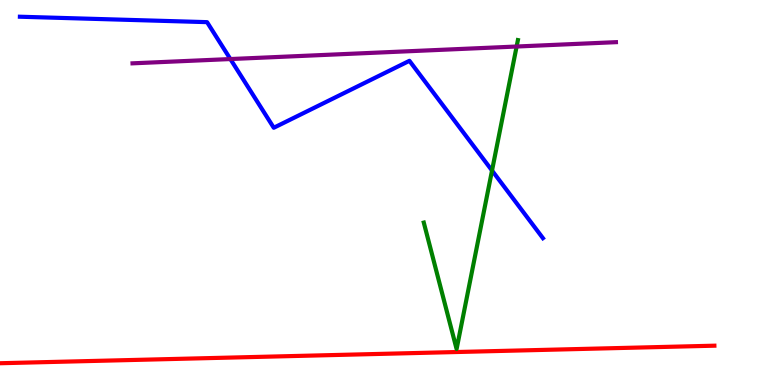[{'lines': ['blue', 'red'], 'intersections': []}, {'lines': ['green', 'red'], 'intersections': []}, {'lines': ['purple', 'red'], 'intersections': []}, {'lines': ['blue', 'green'], 'intersections': [{'x': 6.35, 'y': 5.57}]}, {'lines': ['blue', 'purple'], 'intersections': [{'x': 2.97, 'y': 8.47}]}, {'lines': ['green', 'purple'], 'intersections': [{'x': 6.67, 'y': 8.79}]}]